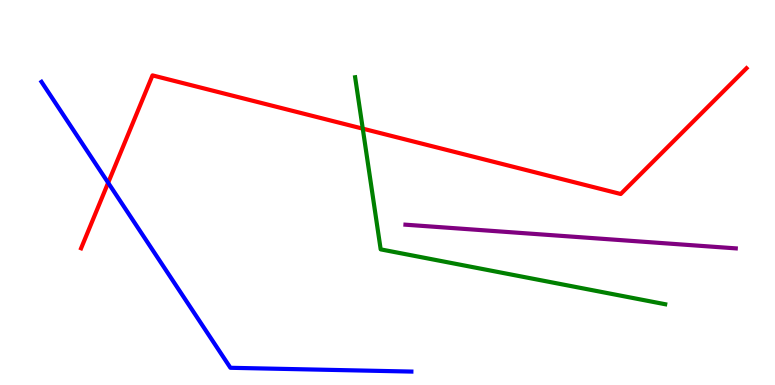[{'lines': ['blue', 'red'], 'intersections': [{'x': 1.4, 'y': 5.25}]}, {'lines': ['green', 'red'], 'intersections': [{'x': 4.68, 'y': 6.66}]}, {'lines': ['purple', 'red'], 'intersections': []}, {'lines': ['blue', 'green'], 'intersections': []}, {'lines': ['blue', 'purple'], 'intersections': []}, {'lines': ['green', 'purple'], 'intersections': []}]